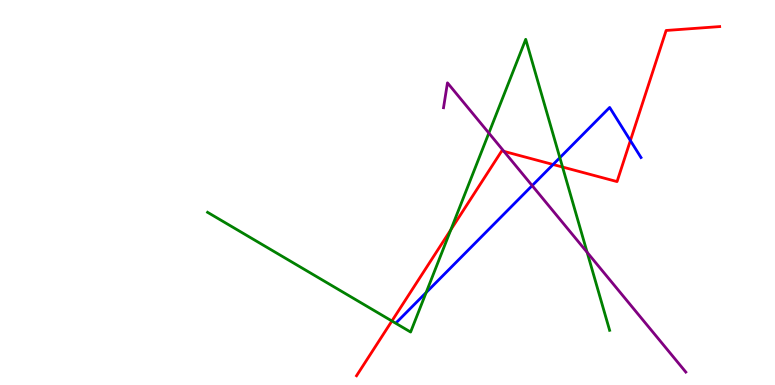[{'lines': ['blue', 'red'], 'intersections': [{'x': 7.14, 'y': 5.73}, {'x': 8.13, 'y': 6.35}]}, {'lines': ['green', 'red'], 'intersections': [{'x': 5.06, 'y': 1.66}, {'x': 5.82, 'y': 4.03}, {'x': 7.26, 'y': 5.66}]}, {'lines': ['purple', 'red'], 'intersections': [{'x': 6.5, 'y': 6.07}]}, {'lines': ['blue', 'green'], 'intersections': [{'x': 5.5, 'y': 2.4}, {'x': 7.22, 'y': 5.9}]}, {'lines': ['blue', 'purple'], 'intersections': [{'x': 6.87, 'y': 5.18}]}, {'lines': ['green', 'purple'], 'intersections': [{'x': 6.31, 'y': 6.54}, {'x': 7.58, 'y': 3.45}]}]